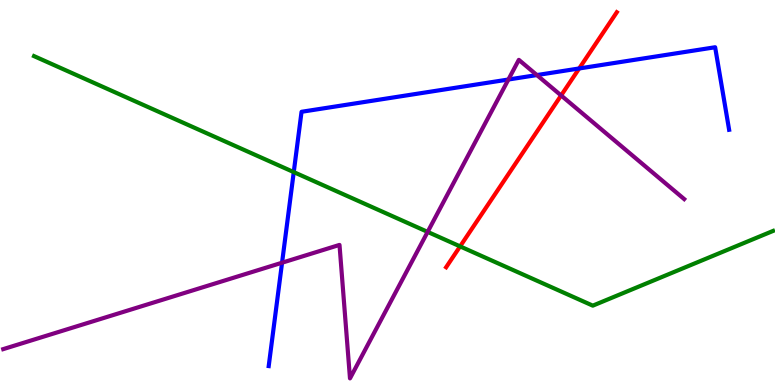[{'lines': ['blue', 'red'], 'intersections': [{'x': 7.47, 'y': 8.22}]}, {'lines': ['green', 'red'], 'intersections': [{'x': 5.94, 'y': 3.6}]}, {'lines': ['purple', 'red'], 'intersections': [{'x': 7.24, 'y': 7.52}]}, {'lines': ['blue', 'green'], 'intersections': [{'x': 3.79, 'y': 5.53}]}, {'lines': ['blue', 'purple'], 'intersections': [{'x': 3.64, 'y': 3.18}, {'x': 6.56, 'y': 7.93}, {'x': 6.93, 'y': 8.05}]}, {'lines': ['green', 'purple'], 'intersections': [{'x': 5.52, 'y': 3.98}]}]